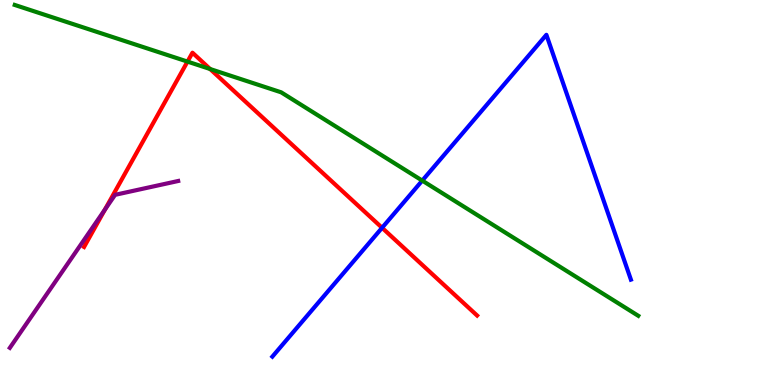[{'lines': ['blue', 'red'], 'intersections': [{'x': 4.93, 'y': 4.08}]}, {'lines': ['green', 'red'], 'intersections': [{'x': 2.42, 'y': 8.4}, {'x': 2.71, 'y': 8.21}]}, {'lines': ['purple', 'red'], 'intersections': [{'x': 1.35, 'y': 4.56}]}, {'lines': ['blue', 'green'], 'intersections': [{'x': 5.45, 'y': 5.31}]}, {'lines': ['blue', 'purple'], 'intersections': []}, {'lines': ['green', 'purple'], 'intersections': []}]